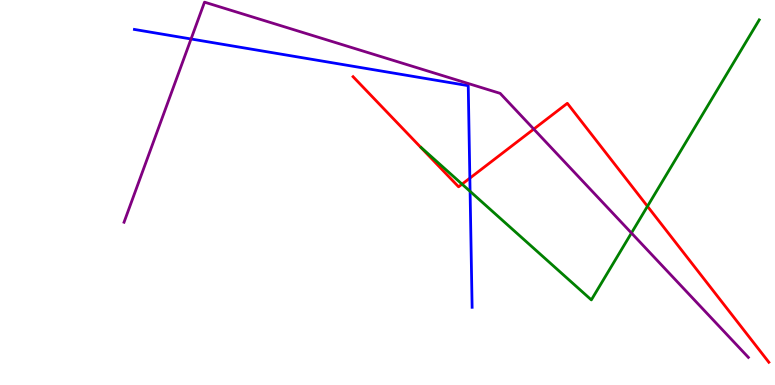[{'lines': ['blue', 'red'], 'intersections': [{'x': 6.06, 'y': 5.37}]}, {'lines': ['green', 'red'], 'intersections': [{'x': 5.96, 'y': 5.22}, {'x': 8.35, 'y': 4.64}]}, {'lines': ['purple', 'red'], 'intersections': [{'x': 6.89, 'y': 6.65}]}, {'lines': ['blue', 'green'], 'intersections': [{'x': 6.07, 'y': 5.03}]}, {'lines': ['blue', 'purple'], 'intersections': [{'x': 2.47, 'y': 8.99}]}, {'lines': ['green', 'purple'], 'intersections': [{'x': 8.15, 'y': 3.95}]}]